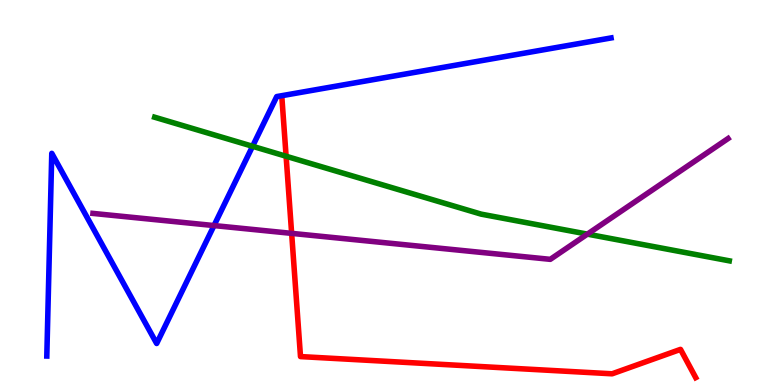[{'lines': ['blue', 'red'], 'intersections': []}, {'lines': ['green', 'red'], 'intersections': [{'x': 3.69, 'y': 5.94}]}, {'lines': ['purple', 'red'], 'intersections': [{'x': 3.76, 'y': 3.94}]}, {'lines': ['blue', 'green'], 'intersections': [{'x': 3.26, 'y': 6.2}]}, {'lines': ['blue', 'purple'], 'intersections': [{'x': 2.76, 'y': 4.14}]}, {'lines': ['green', 'purple'], 'intersections': [{'x': 7.58, 'y': 3.92}]}]